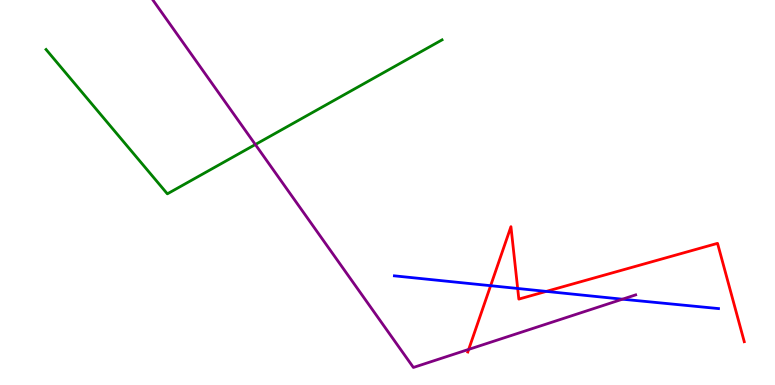[{'lines': ['blue', 'red'], 'intersections': [{'x': 6.33, 'y': 2.58}, {'x': 6.68, 'y': 2.51}, {'x': 7.05, 'y': 2.43}]}, {'lines': ['green', 'red'], 'intersections': []}, {'lines': ['purple', 'red'], 'intersections': [{'x': 6.05, 'y': 0.925}]}, {'lines': ['blue', 'green'], 'intersections': []}, {'lines': ['blue', 'purple'], 'intersections': [{'x': 8.03, 'y': 2.23}]}, {'lines': ['green', 'purple'], 'intersections': [{'x': 3.29, 'y': 6.25}]}]